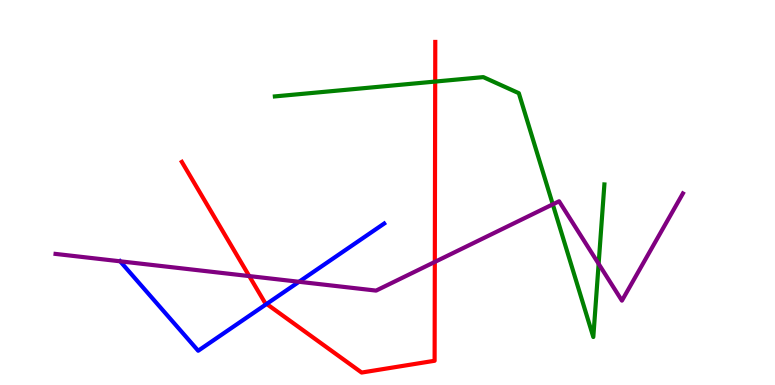[{'lines': ['blue', 'red'], 'intersections': [{'x': 3.44, 'y': 2.11}]}, {'lines': ['green', 'red'], 'intersections': [{'x': 5.62, 'y': 7.88}]}, {'lines': ['purple', 'red'], 'intersections': [{'x': 3.22, 'y': 2.83}, {'x': 5.61, 'y': 3.2}]}, {'lines': ['blue', 'green'], 'intersections': []}, {'lines': ['blue', 'purple'], 'intersections': [{'x': 1.55, 'y': 3.21}, {'x': 3.86, 'y': 2.68}]}, {'lines': ['green', 'purple'], 'intersections': [{'x': 7.13, 'y': 4.69}, {'x': 7.72, 'y': 3.15}]}]